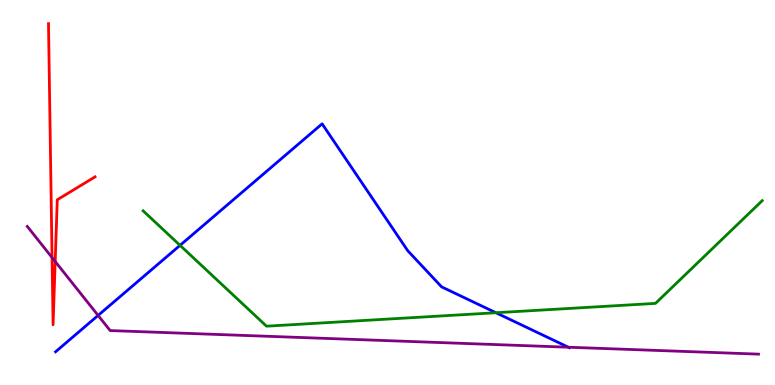[{'lines': ['blue', 'red'], 'intersections': []}, {'lines': ['green', 'red'], 'intersections': []}, {'lines': ['purple', 'red'], 'intersections': [{'x': 0.672, 'y': 3.31}, {'x': 0.712, 'y': 3.21}]}, {'lines': ['blue', 'green'], 'intersections': [{'x': 2.32, 'y': 3.63}, {'x': 6.4, 'y': 1.88}]}, {'lines': ['blue', 'purple'], 'intersections': [{'x': 1.27, 'y': 1.81}, {'x': 7.33, 'y': 0.981}]}, {'lines': ['green', 'purple'], 'intersections': []}]